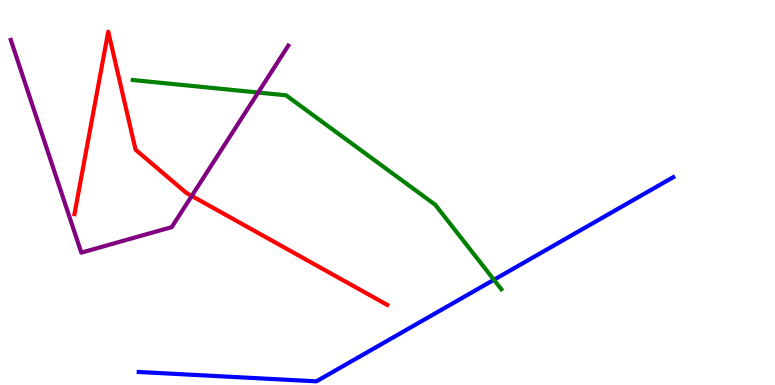[{'lines': ['blue', 'red'], 'intersections': []}, {'lines': ['green', 'red'], 'intersections': []}, {'lines': ['purple', 'red'], 'intersections': [{'x': 2.47, 'y': 4.91}]}, {'lines': ['blue', 'green'], 'intersections': [{'x': 6.37, 'y': 2.73}]}, {'lines': ['blue', 'purple'], 'intersections': []}, {'lines': ['green', 'purple'], 'intersections': [{'x': 3.33, 'y': 7.6}]}]